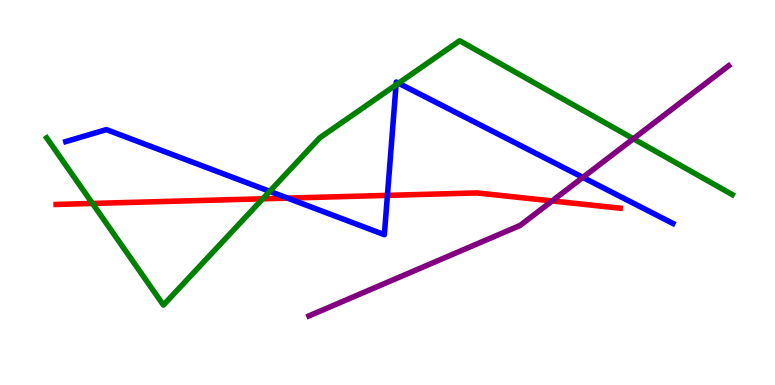[{'lines': ['blue', 'red'], 'intersections': [{'x': 3.71, 'y': 4.85}, {'x': 5.0, 'y': 4.93}]}, {'lines': ['green', 'red'], 'intersections': [{'x': 1.19, 'y': 4.72}, {'x': 3.39, 'y': 4.84}]}, {'lines': ['purple', 'red'], 'intersections': [{'x': 7.12, 'y': 4.78}]}, {'lines': ['blue', 'green'], 'intersections': [{'x': 3.48, 'y': 5.03}, {'x': 5.11, 'y': 7.79}, {'x': 5.14, 'y': 7.84}]}, {'lines': ['blue', 'purple'], 'intersections': [{'x': 7.52, 'y': 5.39}]}, {'lines': ['green', 'purple'], 'intersections': [{'x': 8.17, 'y': 6.4}]}]